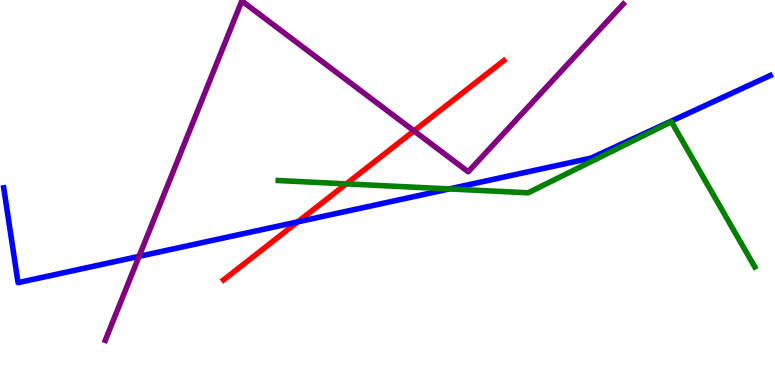[{'lines': ['blue', 'red'], 'intersections': [{'x': 3.84, 'y': 4.24}]}, {'lines': ['green', 'red'], 'intersections': [{'x': 4.47, 'y': 5.22}]}, {'lines': ['purple', 'red'], 'intersections': [{'x': 5.34, 'y': 6.6}]}, {'lines': ['blue', 'green'], 'intersections': [{'x': 5.8, 'y': 5.09}]}, {'lines': ['blue', 'purple'], 'intersections': [{'x': 1.79, 'y': 3.34}]}, {'lines': ['green', 'purple'], 'intersections': []}]